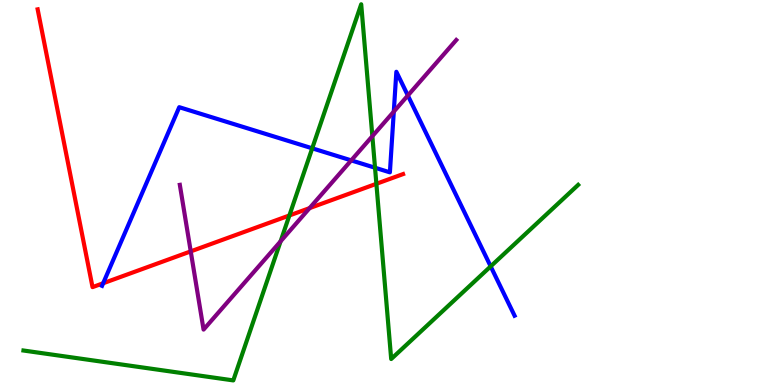[{'lines': ['blue', 'red'], 'intersections': [{'x': 1.33, 'y': 2.64}]}, {'lines': ['green', 'red'], 'intersections': [{'x': 3.73, 'y': 4.4}, {'x': 4.86, 'y': 5.23}]}, {'lines': ['purple', 'red'], 'intersections': [{'x': 2.46, 'y': 3.47}, {'x': 3.99, 'y': 4.59}]}, {'lines': ['blue', 'green'], 'intersections': [{'x': 4.03, 'y': 6.15}, {'x': 4.84, 'y': 5.64}, {'x': 6.33, 'y': 3.08}]}, {'lines': ['blue', 'purple'], 'intersections': [{'x': 4.53, 'y': 5.83}, {'x': 5.08, 'y': 7.1}, {'x': 5.26, 'y': 7.52}]}, {'lines': ['green', 'purple'], 'intersections': [{'x': 3.62, 'y': 3.73}, {'x': 4.8, 'y': 6.46}]}]